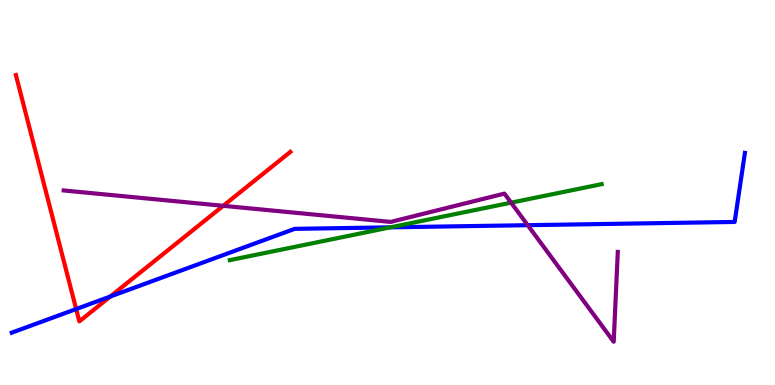[{'lines': ['blue', 'red'], 'intersections': [{'x': 0.983, 'y': 1.97}, {'x': 1.42, 'y': 2.3}]}, {'lines': ['green', 'red'], 'intersections': []}, {'lines': ['purple', 'red'], 'intersections': [{'x': 2.88, 'y': 4.65}]}, {'lines': ['blue', 'green'], 'intersections': [{'x': 5.04, 'y': 4.09}]}, {'lines': ['blue', 'purple'], 'intersections': [{'x': 6.81, 'y': 4.15}]}, {'lines': ['green', 'purple'], 'intersections': [{'x': 6.6, 'y': 4.74}]}]